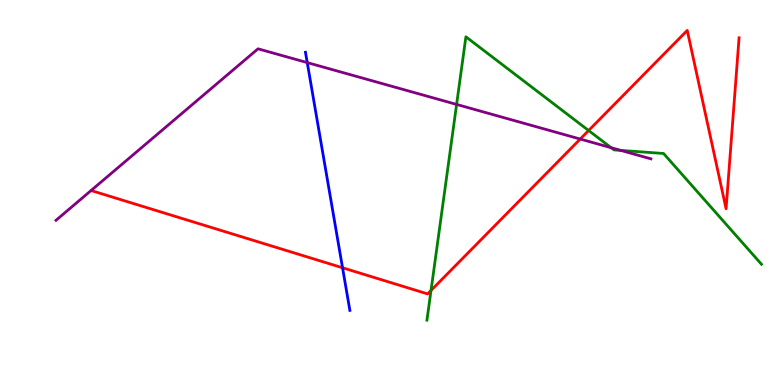[{'lines': ['blue', 'red'], 'intersections': [{'x': 4.42, 'y': 3.04}]}, {'lines': ['green', 'red'], 'intersections': [{'x': 5.56, 'y': 2.46}, {'x': 7.6, 'y': 6.61}]}, {'lines': ['purple', 'red'], 'intersections': [{'x': 7.49, 'y': 6.39}]}, {'lines': ['blue', 'green'], 'intersections': []}, {'lines': ['blue', 'purple'], 'intersections': [{'x': 3.96, 'y': 8.37}]}, {'lines': ['green', 'purple'], 'intersections': [{'x': 5.89, 'y': 7.29}, {'x': 7.89, 'y': 6.16}, {'x': 8.01, 'y': 6.09}]}]